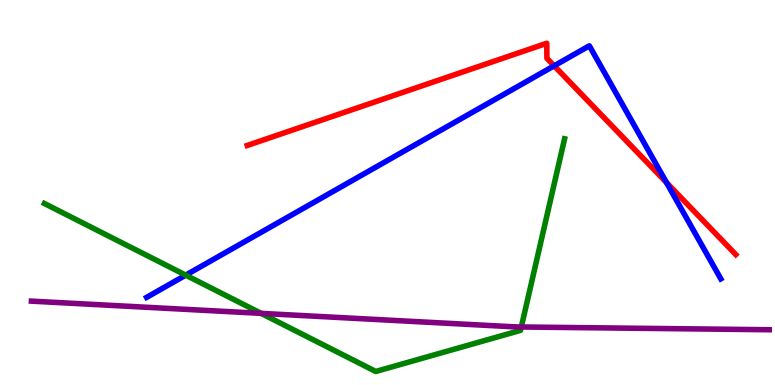[{'lines': ['blue', 'red'], 'intersections': [{'x': 7.15, 'y': 8.29}, {'x': 8.6, 'y': 5.26}]}, {'lines': ['green', 'red'], 'intersections': []}, {'lines': ['purple', 'red'], 'intersections': []}, {'lines': ['blue', 'green'], 'intersections': [{'x': 2.4, 'y': 2.85}]}, {'lines': ['blue', 'purple'], 'intersections': []}, {'lines': ['green', 'purple'], 'intersections': [{'x': 3.37, 'y': 1.86}, {'x': 6.73, 'y': 1.51}]}]